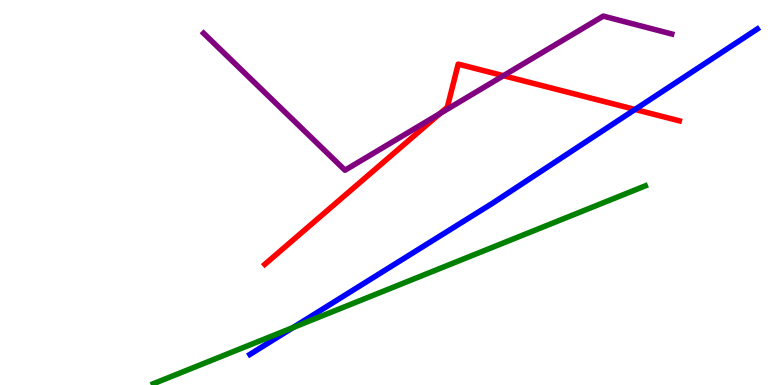[{'lines': ['blue', 'red'], 'intersections': [{'x': 8.19, 'y': 7.16}]}, {'lines': ['green', 'red'], 'intersections': []}, {'lines': ['purple', 'red'], 'intersections': [{'x': 5.68, 'y': 7.05}, {'x': 6.5, 'y': 8.03}]}, {'lines': ['blue', 'green'], 'intersections': [{'x': 3.78, 'y': 1.49}]}, {'lines': ['blue', 'purple'], 'intersections': []}, {'lines': ['green', 'purple'], 'intersections': []}]